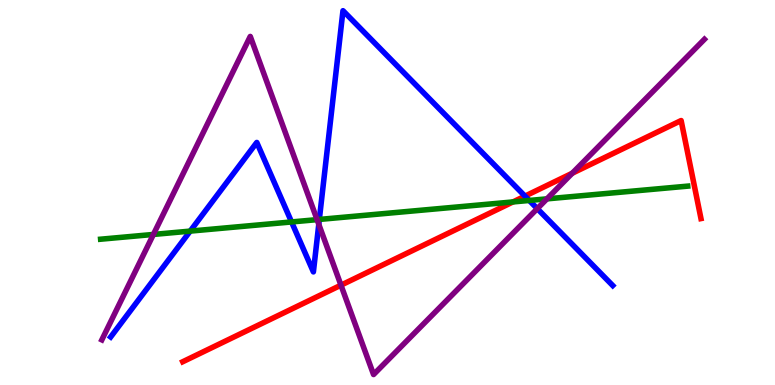[{'lines': ['blue', 'red'], 'intersections': [{'x': 6.77, 'y': 4.91}]}, {'lines': ['green', 'red'], 'intersections': [{'x': 6.62, 'y': 4.76}]}, {'lines': ['purple', 'red'], 'intersections': [{'x': 4.4, 'y': 2.59}, {'x': 7.38, 'y': 5.5}]}, {'lines': ['blue', 'green'], 'intersections': [{'x': 2.45, 'y': 4.0}, {'x': 3.76, 'y': 4.24}, {'x': 4.12, 'y': 4.3}, {'x': 6.83, 'y': 4.79}]}, {'lines': ['blue', 'purple'], 'intersections': [{'x': 4.11, 'y': 4.17}, {'x': 6.93, 'y': 4.58}]}, {'lines': ['green', 'purple'], 'intersections': [{'x': 1.98, 'y': 3.91}, {'x': 4.09, 'y': 4.3}, {'x': 7.06, 'y': 4.83}]}]